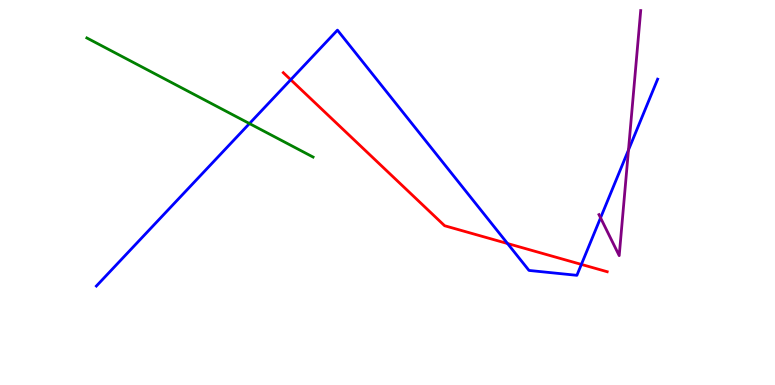[{'lines': ['blue', 'red'], 'intersections': [{'x': 3.75, 'y': 7.93}, {'x': 6.55, 'y': 3.67}, {'x': 7.5, 'y': 3.13}]}, {'lines': ['green', 'red'], 'intersections': []}, {'lines': ['purple', 'red'], 'intersections': []}, {'lines': ['blue', 'green'], 'intersections': [{'x': 3.22, 'y': 6.79}]}, {'lines': ['blue', 'purple'], 'intersections': [{'x': 7.75, 'y': 4.34}, {'x': 8.11, 'y': 6.1}]}, {'lines': ['green', 'purple'], 'intersections': []}]